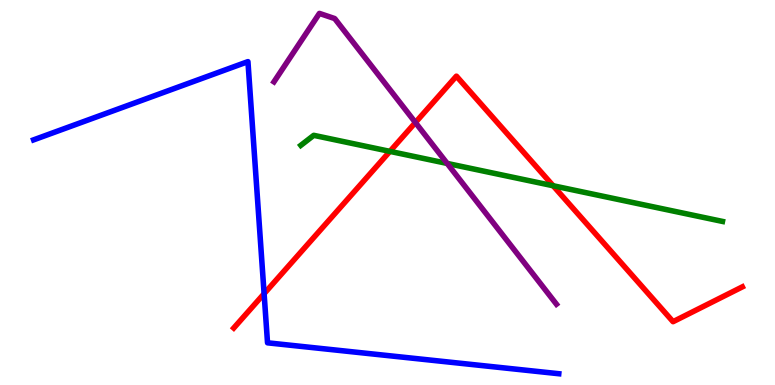[{'lines': ['blue', 'red'], 'intersections': [{'x': 3.41, 'y': 2.37}]}, {'lines': ['green', 'red'], 'intersections': [{'x': 5.03, 'y': 6.07}, {'x': 7.14, 'y': 5.18}]}, {'lines': ['purple', 'red'], 'intersections': [{'x': 5.36, 'y': 6.82}]}, {'lines': ['blue', 'green'], 'intersections': []}, {'lines': ['blue', 'purple'], 'intersections': []}, {'lines': ['green', 'purple'], 'intersections': [{'x': 5.77, 'y': 5.75}]}]